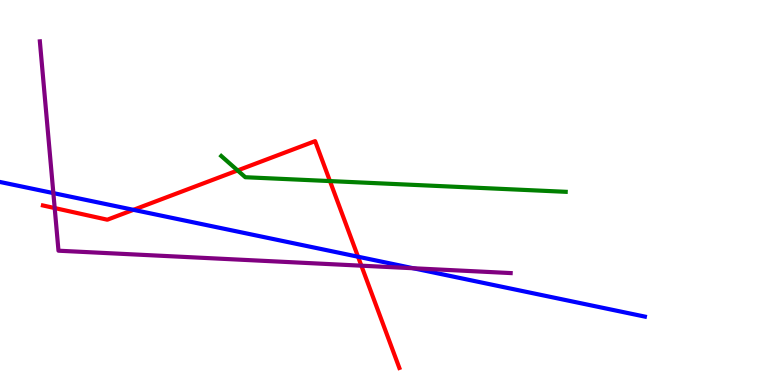[{'lines': ['blue', 'red'], 'intersections': [{'x': 1.72, 'y': 4.55}, {'x': 4.62, 'y': 3.33}]}, {'lines': ['green', 'red'], 'intersections': [{'x': 3.07, 'y': 5.57}, {'x': 4.26, 'y': 5.3}]}, {'lines': ['purple', 'red'], 'intersections': [{'x': 0.706, 'y': 4.6}, {'x': 4.66, 'y': 3.1}]}, {'lines': ['blue', 'green'], 'intersections': []}, {'lines': ['blue', 'purple'], 'intersections': [{'x': 0.689, 'y': 4.98}, {'x': 5.33, 'y': 3.03}]}, {'lines': ['green', 'purple'], 'intersections': []}]